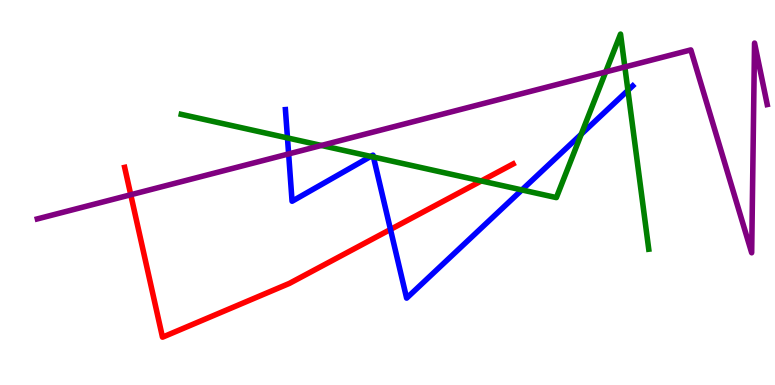[{'lines': ['blue', 'red'], 'intersections': [{'x': 5.04, 'y': 4.04}]}, {'lines': ['green', 'red'], 'intersections': [{'x': 6.21, 'y': 5.3}]}, {'lines': ['purple', 'red'], 'intersections': [{'x': 1.69, 'y': 4.94}]}, {'lines': ['blue', 'green'], 'intersections': [{'x': 3.71, 'y': 6.42}, {'x': 4.78, 'y': 5.94}, {'x': 4.82, 'y': 5.92}, {'x': 6.73, 'y': 5.07}, {'x': 7.5, 'y': 6.51}, {'x': 8.1, 'y': 7.65}]}, {'lines': ['blue', 'purple'], 'intersections': [{'x': 3.72, 'y': 6.0}]}, {'lines': ['green', 'purple'], 'intersections': [{'x': 4.15, 'y': 6.22}, {'x': 7.82, 'y': 8.13}, {'x': 8.06, 'y': 8.26}]}]